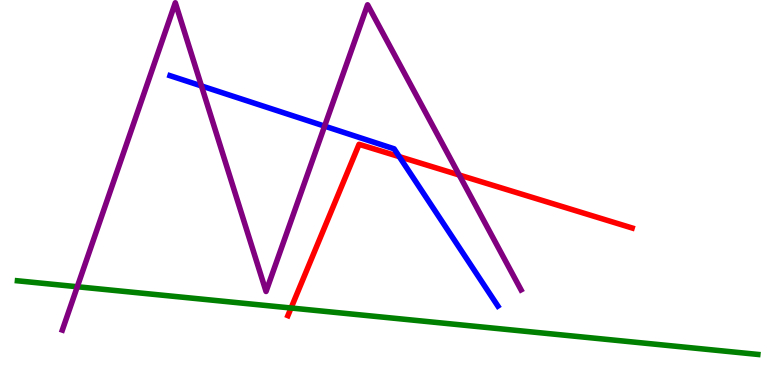[{'lines': ['blue', 'red'], 'intersections': [{'x': 5.15, 'y': 5.93}]}, {'lines': ['green', 'red'], 'intersections': [{'x': 3.76, 'y': 2.0}]}, {'lines': ['purple', 'red'], 'intersections': [{'x': 5.93, 'y': 5.45}]}, {'lines': ['blue', 'green'], 'intersections': []}, {'lines': ['blue', 'purple'], 'intersections': [{'x': 2.6, 'y': 7.77}, {'x': 4.19, 'y': 6.72}]}, {'lines': ['green', 'purple'], 'intersections': [{'x': 0.997, 'y': 2.55}]}]